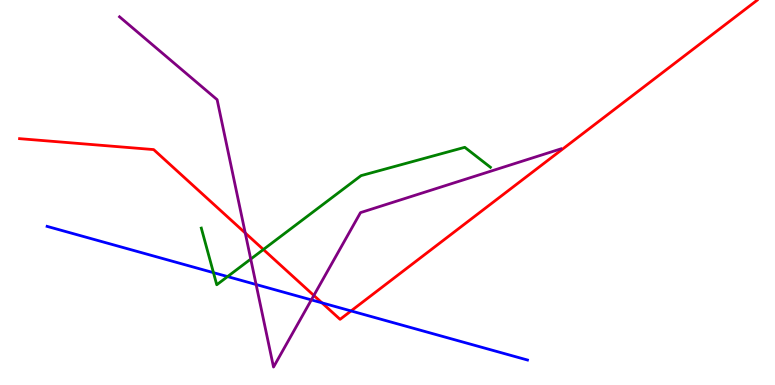[{'lines': ['blue', 'red'], 'intersections': [{'x': 4.15, 'y': 2.13}, {'x': 4.53, 'y': 1.92}]}, {'lines': ['green', 'red'], 'intersections': [{'x': 3.4, 'y': 3.52}]}, {'lines': ['purple', 'red'], 'intersections': [{'x': 3.16, 'y': 3.95}, {'x': 4.05, 'y': 2.33}]}, {'lines': ['blue', 'green'], 'intersections': [{'x': 2.75, 'y': 2.92}, {'x': 2.94, 'y': 2.82}]}, {'lines': ['blue', 'purple'], 'intersections': [{'x': 3.3, 'y': 2.61}, {'x': 4.02, 'y': 2.21}]}, {'lines': ['green', 'purple'], 'intersections': [{'x': 3.24, 'y': 3.27}]}]